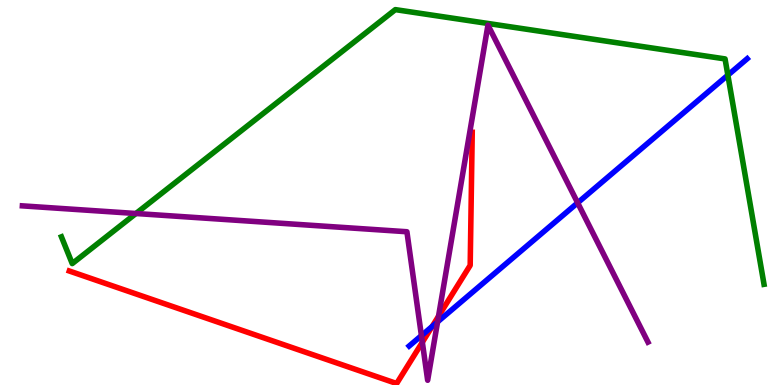[{'lines': ['blue', 'red'], 'intersections': [{'x': 5.58, 'y': 1.52}]}, {'lines': ['green', 'red'], 'intersections': []}, {'lines': ['purple', 'red'], 'intersections': [{'x': 5.45, 'y': 1.11}, {'x': 5.66, 'y': 1.79}]}, {'lines': ['blue', 'green'], 'intersections': [{'x': 9.39, 'y': 8.05}]}, {'lines': ['blue', 'purple'], 'intersections': [{'x': 5.44, 'y': 1.28}, {'x': 5.65, 'y': 1.64}, {'x': 7.45, 'y': 4.73}]}, {'lines': ['green', 'purple'], 'intersections': [{'x': 1.75, 'y': 4.45}]}]